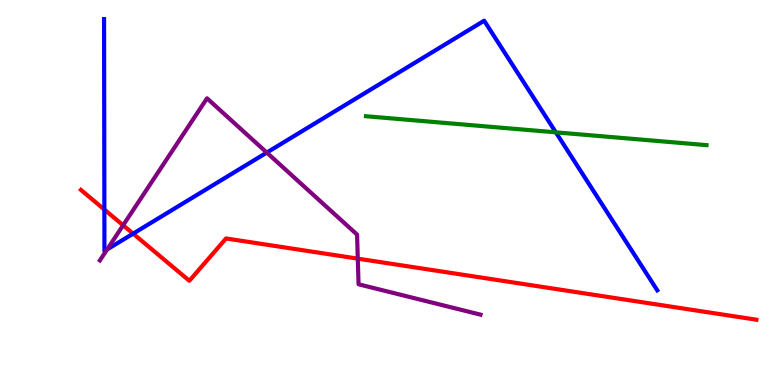[{'lines': ['blue', 'red'], 'intersections': [{'x': 1.35, 'y': 4.56}, {'x': 1.72, 'y': 3.93}]}, {'lines': ['green', 'red'], 'intersections': []}, {'lines': ['purple', 'red'], 'intersections': [{'x': 1.59, 'y': 4.15}, {'x': 4.62, 'y': 3.28}]}, {'lines': ['blue', 'green'], 'intersections': [{'x': 7.17, 'y': 6.56}]}, {'lines': ['blue', 'purple'], 'intersections': [{'x': 1.38, 'y': 3.52}, {'x': 3.44, 'y': 6.04}]}, {'lines': ['green', 'purple'], 'intersections': []}]